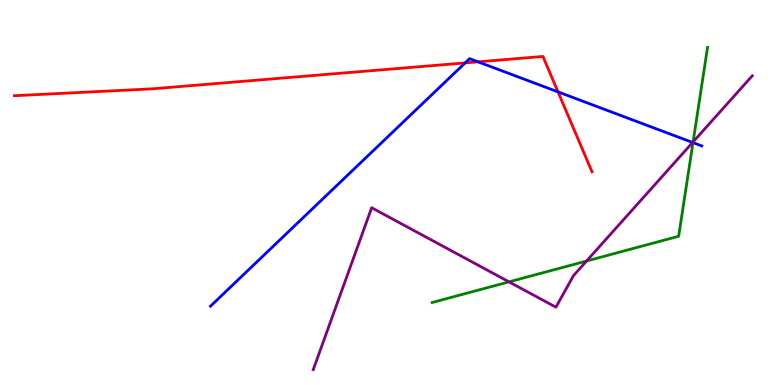[{'lines': ['blue', 'red'], 'intersections': [{'x': 6.0, 'y': 8.37}, {'x': 6.17, 'y': 8.39}, {'x': 7.2, 'y': 7.61}]}, {'lines': ['green', 'red'], 'intersections': []}, {'lines': ['purple', 'red'], 'intersections': []}, {'lines': ['blue', 'green'], 'intersections': [{'x': 8.94, 'y': 6.3}]}, {'lines': ['blue', 'purple'], 'intersections': [{'x': 8.94, 'y': 6.3}]}, {'lines': ['green', 'purple'], 'intersections': [{'x': 6.57, 'y': 2.68}, {'x': 7.57, 'y': 3.22}, {'x': 8.94, 'y': 6.31}]}]